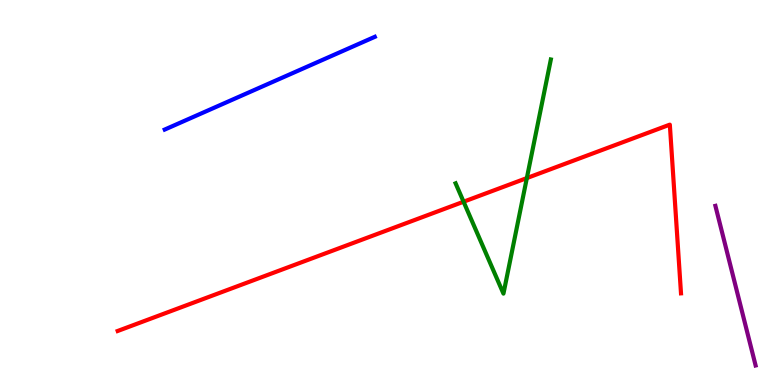[{'lines': ['blue', 'red'], 'intersections': []}, {'lines': ['green', 'red'], 'intersections': [{'x': 5.98, 'y': 4.76}, {'x': 6.8, 'y': 5.37}]}, {'lines': ['purple', 'red'], 'intersections': []}, {'lines': ['blue', 'green'], 'intersections': []}, {'lines': ['blue', 'purple'], 'intersections': []}, {'lines': ['green', 'purple'], 'intersections': []}]